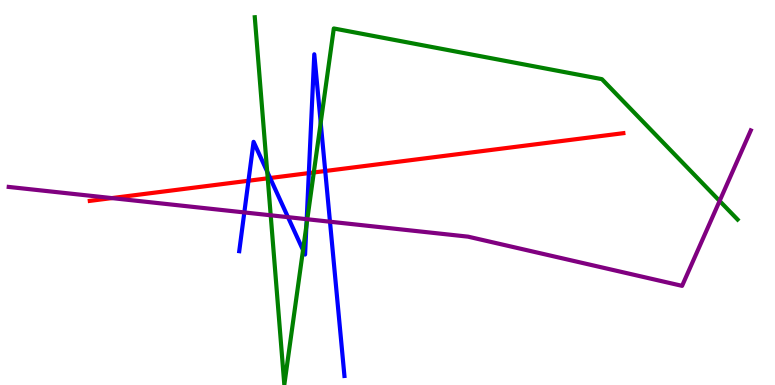[{'lines': ['blue', 'red'], 'intersections': [{'x': 3.21, 'y': 5.31}, {'x': 3.49, 'y': 5.38}, {'x': 3.98, 'y': 5.5}, {'x': 4.2, 'y': 5.56}]}, {'lines': ['green', 'red'], 'intersections': [{'x': 3.45, 'y': 5.37}, {'x': 4.05, 'y': 5.52}]}, {'lines': ['purple', 'red'], 'intersections': [{'x': 1.44, 'y': 4.85}]}, {'lines': ['blue', 'green'], 'intersections': [{'x': 3.45, 'y': 5.54}, {'x': 3.91, 'y': 3.5}, {'x': 3.95, 'y': 4.14}, {'x': 4.14, 'y': 6.81}]}, {'lines': ['blue', 'purple'], 'intersections': [{'x': 3.15, 'y': 4.48}, {'x': 3.72, 'y': 4.36}, {'x': 3.96, 'y': 4.31}, {'x': 4.26, 'y': 4.24}]}, {'lines': ['green', 'purple'], 'intersections': [{'x': 3.49, 'y': 4.41}, {'x': 3.97, 'y': 4.31}, {'x': 9.29, 'y': 4.78}]}]